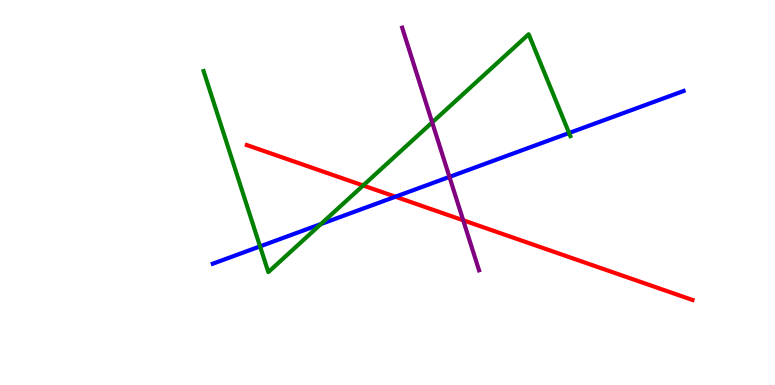[{'lines': ['blue', 'red'], 'intersections': [{'x': 5.1, 'y': 4.89}]}, {'lines': ['green', 'red'], 'intersections': [{'x': 4.69, 'y': 5.18}]}, {'lines': ['purple', 'red'], 'intersections': [{'x': 5.98, 'y': 4.28}]}, {'lines': ['blue', 'green'], 'intersections': [{'x': 3.36, 'y': 3.6}, {'x': 4.14, 'y': 4.18}, {'x': 7.34, 'y': 6.55}]}, {'lines': ['blue', 'purple'], 'intersections': [{'x': 5.8, 'y': 5.41}]}, {'lines': ['green', 'purple'], 'intersections': [{'x': 5.58, 'y': 6.82}]}]